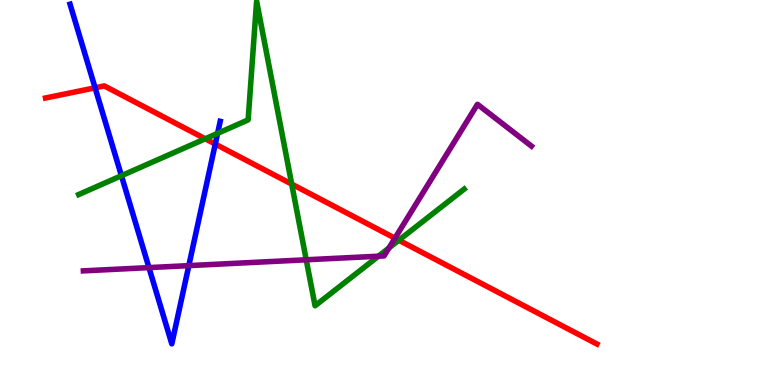[{'lines': ['blue', 'red'], 'intersections': [{'x': 1.23, 'y': 7.72}, {'x': 2.78, 'y': 6.26}]}, {'lines': ['green', 'red'], 'intersections': [{'x': 2.65, 'y': 6.39}, {'x': 3.76, 'y': 5.22}, {'x': 5.15, 'y': 3.76}]}, {'lines': ['purple', 'red'], 'intersections': [{'x': 5.1, 'y': 3.81}]}, {'lines': ['blue', 'green'], 'intersections': [{'x': 1.57, 'y': 5.44}, {'x': 2.81, 'y': 6.54}]}, {'lines': ['blue', 'purple'], 'intersections': [{'x': 1.92, 'y': 3.05}, {'x': 2.44, 'y': 3.1}]}, {'lines': ['green', 'purple'], 'intersections': [{'x': 3.95, 'y': 3.25}, {'x': 4.88, 'y': 3.35}, {'x': 5.02, 'y': 3.56}]}]